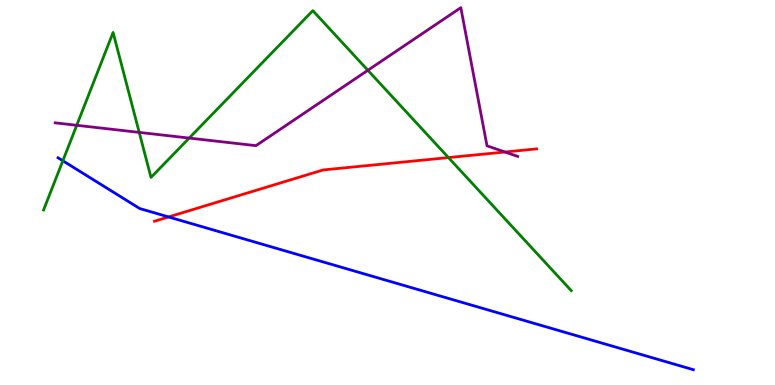[{'lines': ['blue', 'red'], 'intersections': [{'x': 2.18, 'y': 4.37}]}, {'lines': ['green', 'red'], 'intersections': [{'x': 5.79, 'y': 5.91}]}, {'lines': ['purple', 'red'], 'intersections': [{'x': 6.52, 'y': 6.05}]}, {'lines': ['blue', 'green'], 'intersections': [{'x': 0.811, 'y': 5.82}]}, {'lines': ['blue', 'purple'], 'intersections': []}, {'lines': ['green', 'purple'], 'intersections': [{'x': 0.99, 'y': 6.75}, {'x': 1.8, 'y': 6.56}, {'x': 2.44, 'y': 6.41}, {'x': 4.75, 'y': 8.17}]}]